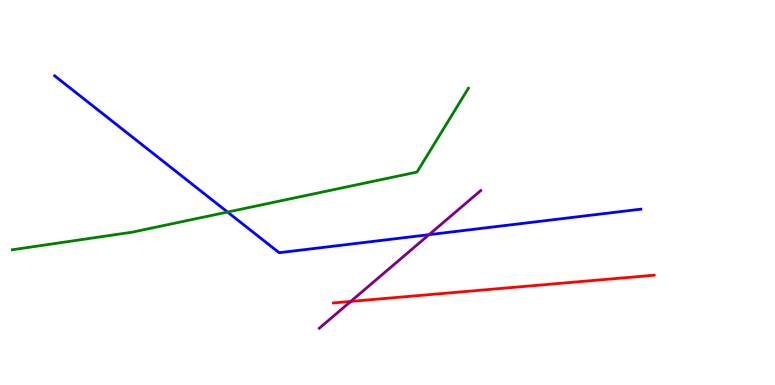[{'lines': ['blue', 'red'], 'intersections': []}, {'lines': ['green', 'red'], 'intersections': []}, {'lines': ['purple', 'red'], 'intersections': [{'x': 4.53, 'y': 2.17}]}, {'lines': ['blue', 'green'], 'intersections': [{'x': 2.94, 'y': 4.49}]}, {'lines': ['blue', 'purple'], 'intersections': [{'x': 5.54, 'y': 3.9}]}, {'lines': ['green', 'purple'], 'intersections': []}]